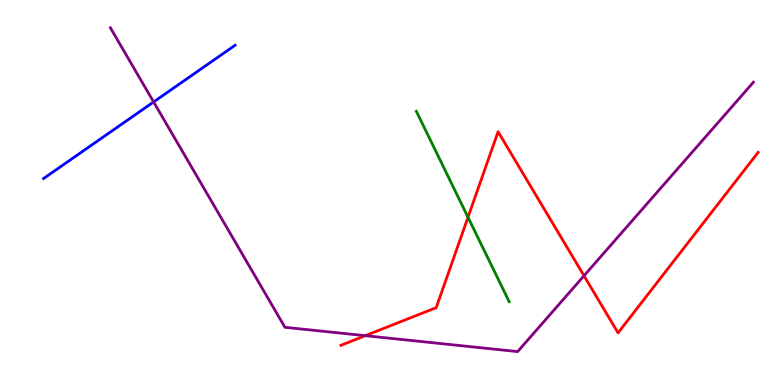[{'lines': ['blue', 'red'], 'intersections': []}, {'lines': ['green', 'red'], 'intersections': [{'x': 6.04, 'y': 4.36}]}, {'lines': ['purple', 'red'], 'intersections': [{'x': 4.71, 'y': 1.28}, {'x': 7.54, 'y': 2.84}]}, {'lines': ['blue', 'green'], 'intersections': []}, {'lines': ['blue', 'purple'], 'intersections': [{'x': 1.98, 'y': 7.35}]}, {'lines': ['green', 'purple'], 'intersections': []}]